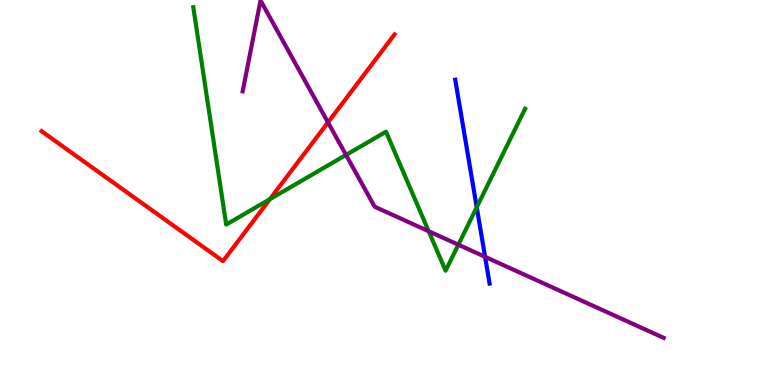[{'lines': ['blue', 'red'], 'intersections': []}, {'lines': ['green', 'red'], 'intersections': [{'x': 3.48, 'y': 4.83}]}, {'lines': ['purple', 'red'], 'intersections': [{'x': 4.23, 'y': 6.82}]}, {'lines': ['blue', 'green'], 'intersections': [{'x': 6.15, 'y': 4.62}]}, {'lines': ['blue', 'purple'], 'intersections': [{'x': 6.26, 'y': 3.33}]}, {'lines': ['green', 'purple'], 'intersections': [{'x': 4.46, 'y': 5.98}, {'x': 5.53, 'y': 3.99}, {'x': 5.91, 'y': 3.64}]}]